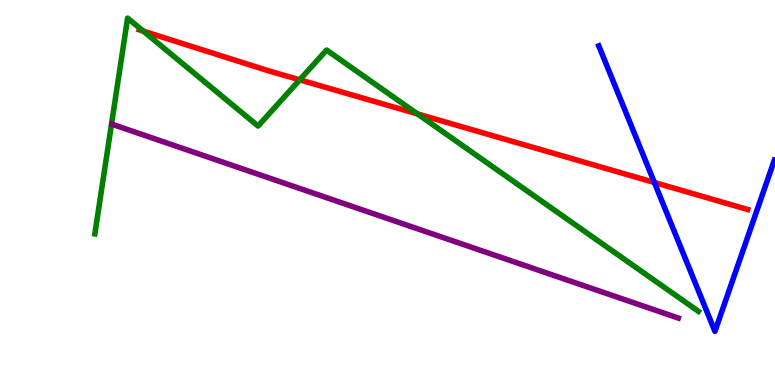[{'lines': ['blue', 'red'], 'intersections': [{'x': 8.44, 'y': 5.26}]}, {'lines': ['green', 'red'], 'intersections': [{'x': 1.85, 'y': 9.19}, {'x': 3.87, 'y': 7.93}, {'x': 5.39, 'y': 7.04}]}, {'lines': ['purple', 'red'], 'intersections': []}, {'lines': ['blue', 'green'], 'intersections': []}, {'lines': ['blue', 'purple'], 'intersections': []}, {'lines': ['green', 'purple'], 'intersections': []}]